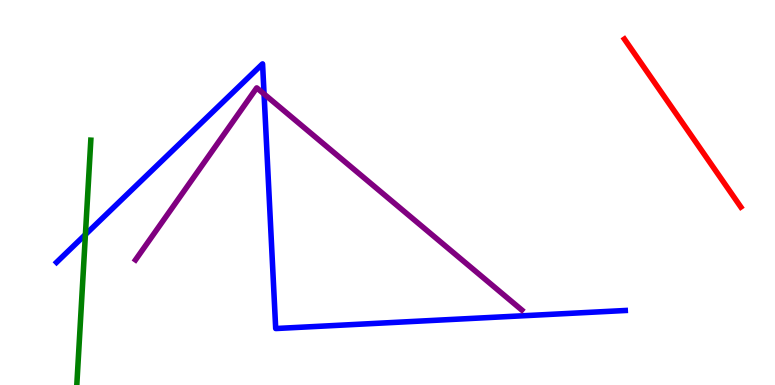[{'lines': ['blue', 'red'], 'intersections': []}, {'lines': ['green', 'red'], 'intersections': []}, {'lines': ['purple', 'red'], 'intersections': []}, {'lines': ['blue', 'green'], 'intersections': [{'x': 1.1, 'y': 3.91}]}, {'lines': ['blue', 'purple'], 'intersections': [{'x': 3.41, 'y': 7.56}]}, {'lines': ['green', 'purple'], 'intersections': []}]